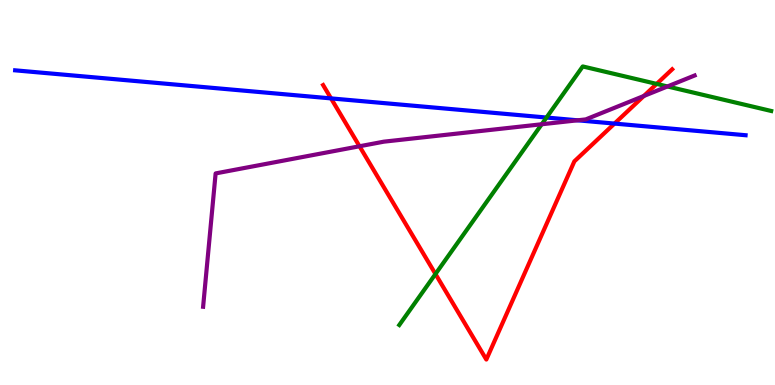[{'lines': ['blue', 'red'], 'intersections': [{'x': 4.27, 'y': 7.44}, {'x': 7.93, 'y': 6.79}]}, {'lines': ['green', 'red'], 'intersections': [{'x': 5.62, 'y': 2.88}, {'x': 8.47, 'y': 7.82}]}, {'lines': ['purple', 'red'], 'intersections': [{'x': 4.64, 'y': 6.2}, {'x': 8.31, 'y': 7.51}]}, {'lines': ['blue', 'green'], 'intersections': [{'x': 7.05, 'y': 6.95}]}, {'lines': ['blue', 'purple'], 'intersections': [{'x': 7.45, 'y': 6.88}]}, {'lines': ['green', 'purple'], 'intersections': [{'x': 6.99, 'y': 6.77}, {'x': 8.61, 'y': 7.75}]}]